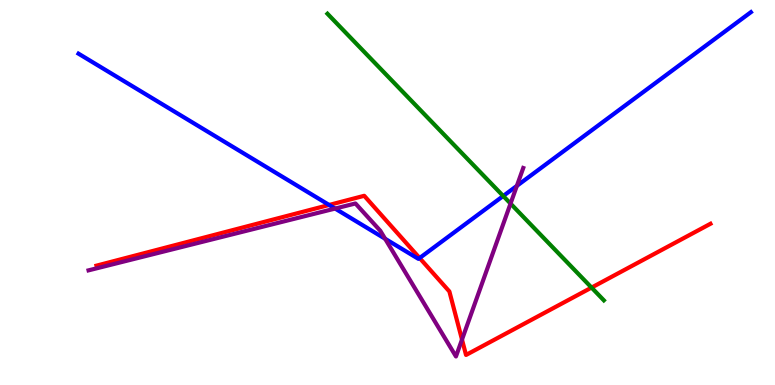[{'lines': ['blue', 'red'], 'intersections': [{'x': 4.25, 'y': 4.68}, {'x': 5.41, 'y': 3.3}]}, {'lines': ['green', 'red'], 'intersections': [{'x': 7.63, 'y': 2.53}]}, {'lines': ['purple', 'red'], 'intersections': [{'x': 5.96, 'y': 1.18}]}, {'lines': ['blue', 'green'], 'intersections': [{'x': 6.49, 'y': 4.91}]}, {'lines': ['blue', 'purple'], 'intersections': [{'x': 4.32, 'y': 4.58}, {'x': 4.97, 'y': 3.8}, {'x': 6.67, 'y': 5.17}]}, {'lines': ['green', 'purple'], 'intersections': [{'x': 6.59, 'y': 4.71}]}]